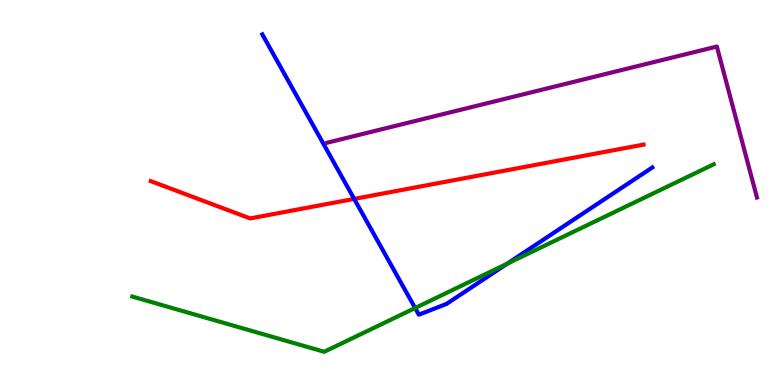[{'lines': ['blue', 'red'], 'intersections': [{'x': 4.57, 'y': 4.83}]}, {'lines': ['green', 'red'], 'intersections': []}, {'lines': ['purple', 'red'], 'intersections': []}, {'lines': ['blue', 'green'], 'intersections': [{'x': 5.36, 'y': 2.0}, {'x': 6.54, 'y': 3.15}]}, {'lines': ['blue', 'purple'], 'intersections': []}, {'lines': ['green', 'purple'], 'intersections': []}]